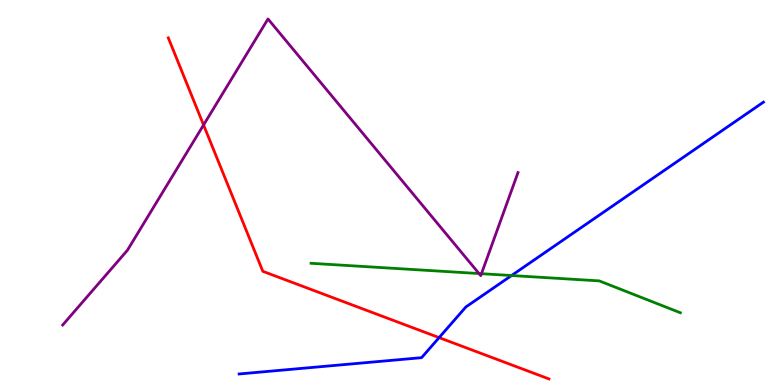[{'lines': ['blue', 'red'], 'intersections': [{'x': 5.67, 'y': 1.23}]}, {'lines': ['green', 'red'], 'intersections': []}, {'lines': ['purple', 'red'], 'intersections': [{'x': 2.63, 'y': 6.75}]}, {'lines': ['blue', 'green'], 'intersections': [{'x': 6.6, 'y': 2.84}]}, {'lines': ['blue', 'purple'], 'intersections': []}, {'lines': ['green', 'purple'], 'intersections': [{'x': 6.18, 'y': 2.89}, {'x': 6.21, 'y': 2.89}]}]